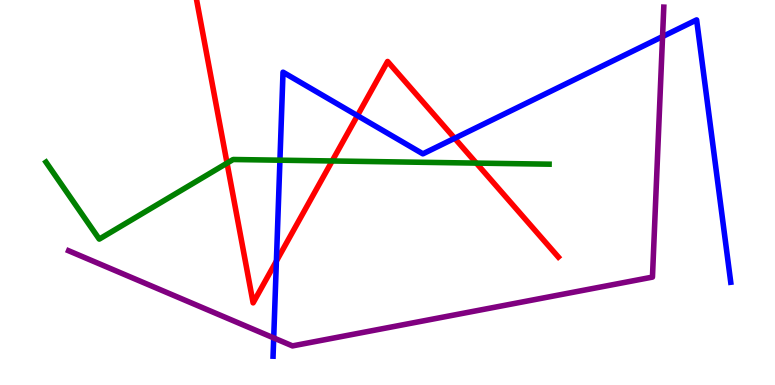[{'lines': ['blue', 'red'], 'intersections': [{'x': 3.57, 'y': 3.22}, {'x': 4.61, 'y': 7.0}, {'x': 5.87, 'y': 6.41}]}, {'lines': ['green', 'red'], 'intersections': [{'x': 2.93, 'y': 5.76}, {'x': 4.29, 'y': 5.82}, {'x': 6.15, 'y': 5.76}]}, {'lines': ['purple', 'red'], 'intersections': []}, {'lines': ['blue', 'green'], 'intersections': [{'x': 3.61, 'y': 5.84}]}, {'lines': ['blue', 'purple'], 'intersections': [{'x': 3.53, 'y': 1.22}, {'x': 8.55, 'y': 9.05}]}, {'lines': ['green', 'purple'], 'intersections': []}]